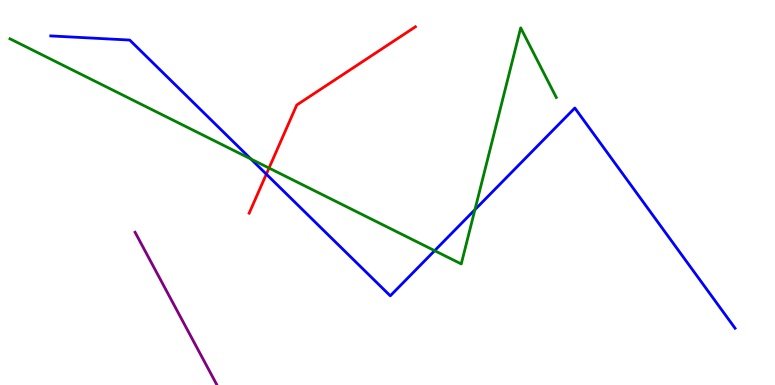[{'lines': ['blue', 'red'], 'intersections': [{'x': 3.44, 'y': 5.48}]}, {'lines': ['green', 'red'], 'intersections': [{'x': 3.47, 'y': 5.64}]}, {'lines': ['purple', 'red'], 'intersections': []}, {'lines': ['blue', 'green'], 'intersections': [{'x': 3.24, 'y': 5.87}, {'x': 5.61, 'y': 3.49}, {'x': 6.13, 'y': 4.55}]}, {'lines': ['blue', 'purple'], 'intersections': []}, {'lines': ['green', 'purple'], 'intersections': []}]